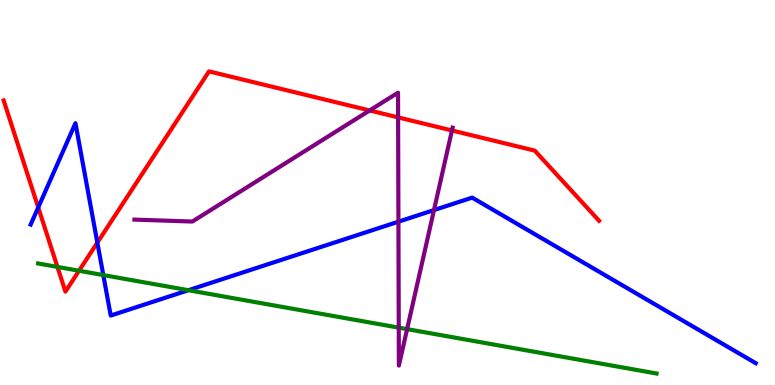[{'lines': ['blue', 'red'], 'intersections': [{'x': 0.493, 'y': 4.61}, {'x': 1.26, 'y': 3.7}]}, {'lines': ['green', 'red'], 'intersections': [{'x': 0.741, 'y': 3.07}, {'x': 1.02, 'y': 2.97}]}, {'lines': ['purple', 'red'], 'intersections': [{'x': 4.77, 'y': 7.13}, {'x': 5.14, 'y': 6.95}, {'x': 5.83, 'y': 6.61}]}, {'lines': ['blue', 'green'], 'intersections': [{'x': 1.33, 'y': 2.86}, {'x': 2.43, 'y': 2.46}]}, {'lines': ['blue', 'purple'], 'intersections': [{'x': 5.14, 'y': 4.24}, {'x': 5.6, 'y': 4.54}]}, {'lines': ['green', 'purple'], 'intersections': [{'x': 5.15, 'y': 1.49}, {'x': 5.25, 'y': 1.45}]}]